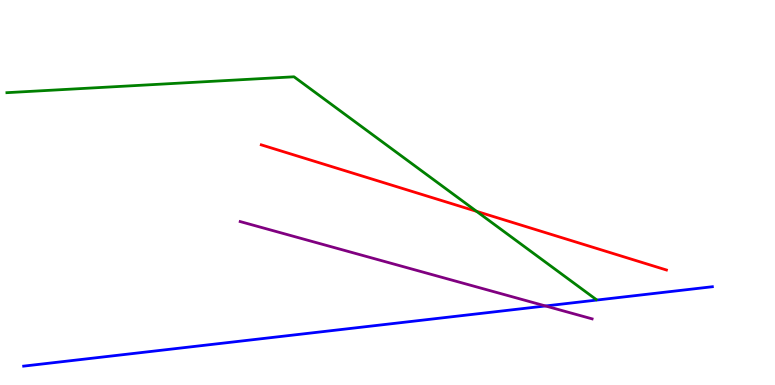[{'lines': ['blue', 'red'], 'intersections': []}, {'lines': ['green', 'red'], 'intersections': [{'x': 6.15, 'y': 4.51}]}, {'lines': ['purple', 'red'], 'intersections': []}, {'lines': ['blue', 'green'], 'intersections': []}, {'lines': ['blue', 'purple'], 'intersections': [{'x': 7.04, 'y': 2.05}]}, {'lines': ['green', 'purple'], 'intersections': []}]